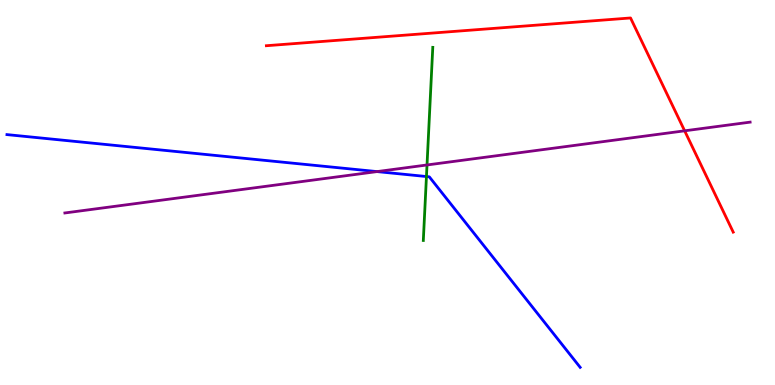[{'lines': ['blue', 'red'], 'intersections': []}, {'lines': ['green', 'red'], 'intersections': []}, {'lines': ['purple', 'red'], 'intersections': [{'x': 8.83, 'y': 6.6}]}, {'lines': ['blue', 'green'], 'intersections': [{'x': 5.5, 'y': 5.41}]}, {'lines': ['blue', 'purple'], 'intersections': [{'x': 4.86, 'y': 5.54}]}, {'lines': ['green', 'purple'], 'intersections': [{'x': 5.51, 'y': 5.72}]}]